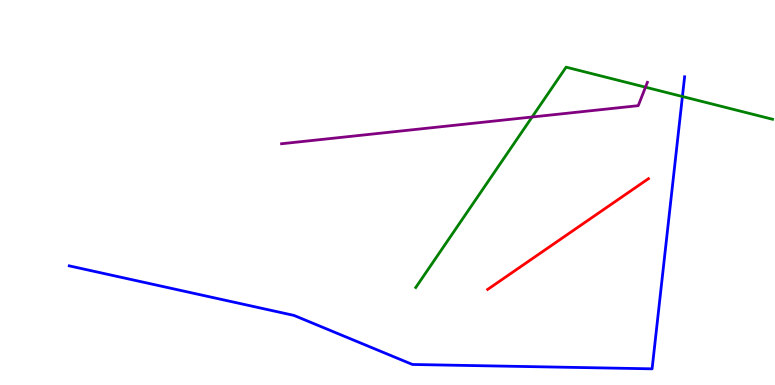[{'lines': ['blue', 'red'], 'intersections': []}, {'lines': ['green', 'red'], 'intersections': []}, {'lines': ['purple', 'red'], 'intersections': []}, {'lines': ['blue', 'green'], 'intersections': [{'x': 8.81, 'y': 7.49}]}, {'lines': ['blue', 'purple'], 'intersections': []}, {'lines': ['green', 'purple'], 'intersections': [{'x': 6.87, 'y': 6.96}, {'x': 8.33, 'y': 7.74}]}]